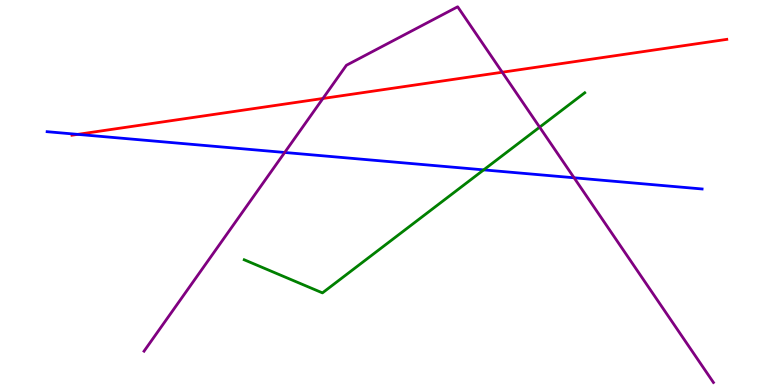[{'lines': ['blue', 'red'], 'intersections': [{'x': 1.0, 'y': 6.51}]}, {'lines': ['green', 'red'], 'intersections': []}, {'lines': ['purple', 'red'], 'intersections': [{'x': 4.17, 'y': 7.44}, {'x': 6.48, 'y': 8.12}]}, {'lines': ['blue', 'green'], 'intersections': [{'x': 6.24, 'y': 5.59}]}, {'lines': ['blue', 'purple'], 'intersections': [{'x': 3.67, 'y': 6.04}, {'x': 7.41, 'y': 5.38}]}, {'lines': ['green', 'purple'], 'intersections': [{'x': 6.96, 'y': 6.7}]}]